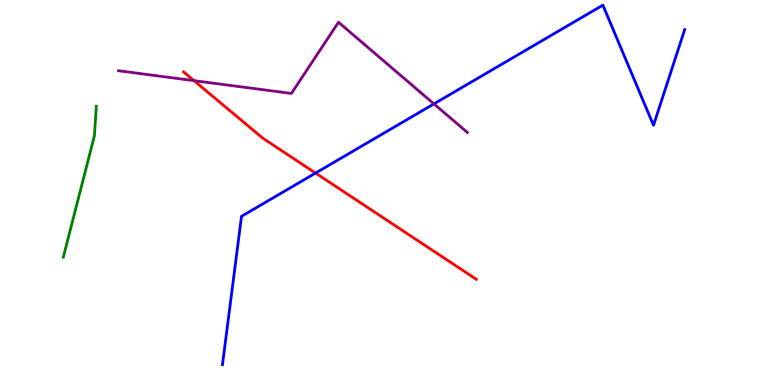[{'lines': ['blue', 'red'], 'intersections': [{'x': 4.07, 'y': 5.51}]}, {'lines': ['green', 'red'], 'intersections': []}, {'lines': ['purple', 'red'], 'intersections': [{'x': 2.5, 'y': 7.91}]}, {'lines': ['blue', 'green'], 'intersections': []}, {'lines': ['blue', 'purple'], 'intersections': [{'x': 5.6, 'y': 7.3}]}, {'lines': ['green', 'purple'], 'intersections': []}]